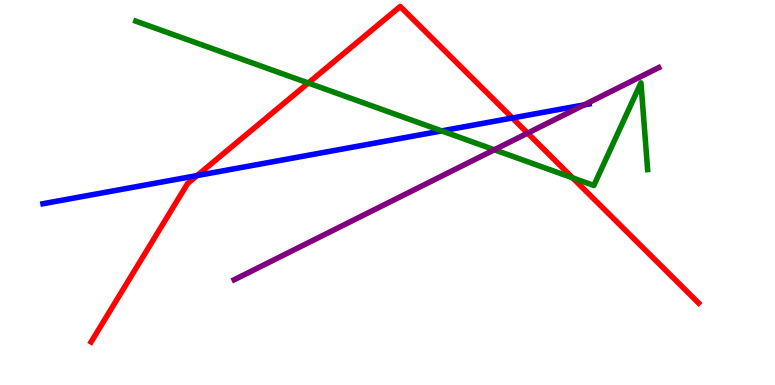[{'lines': ['blue', 'red'], 'intersections': [{'x': 2.54, 'y': 5.44}, {'x': 6.61, 'y': 6.94}]}, {'lines': ['green', 'red'], 'intersections': [{'x': 3.98, 'y': 7.84}, {'x': 7.39, 'y': 5.38}]}, {'lines': ['purple', 'red'], 'intersections': [{'x': 6.81, 'y': 6.54}]}, {'lines': ['blue', 'green'], 'intersections': [{'x': 5.7, 'y': 6.6}]}, {'lines': ['blue', 'purple'], 'intersections': [{'x': 7.54, 'y': 7.28}]}, {'lines': ['green', 'purple'], 'intersections': [{'x': 6.38, 'y': 6.11}]}]